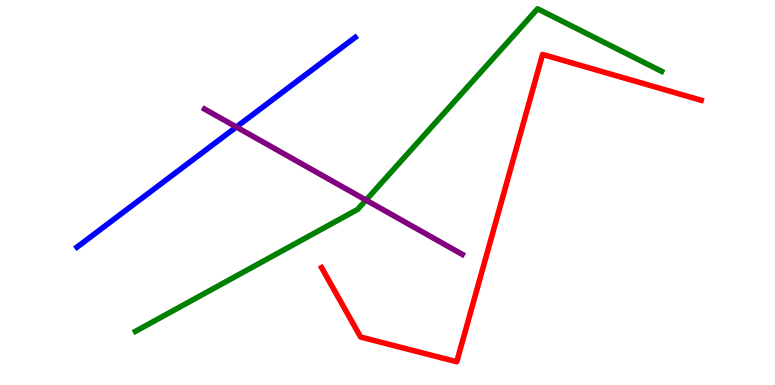[{'lines': ['blue', 'red'], 'intersections': []}, {'lines': ['green', 'red'], 'intersections': []}, {'lines': ['purple', 'red'], 'intersections': []}, {'lines': ['blue', 'green'], 'intersections': []}, {'lines': ['blue', 'purple'], 'intersections': [{'x': 3.05, 'y': 6.7}]}, {'lines': ['green', 'purple'], 'intersections': [{'x': 4.72, 'y': 4.8}]}]